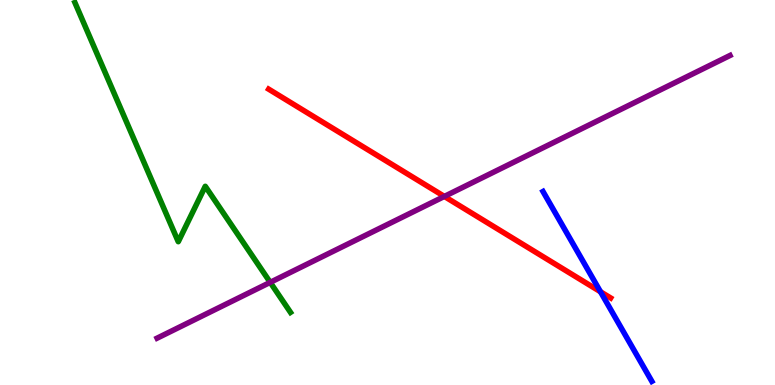[{'lines': ['blue', 'red'], 'intersections': [{'x': 7.75, 'y': 2.42}]}, {'lines': ['green', 'red'], 'intersections': []}, {'lines': ['purple', 'red'], 'intersections': [{'x': 5.73, 'y': 4.9}]}, {'lines': ['blue', 'green'], 'intersections': []}, {'lines': ['blue', 'purple'], 'intersections': []}, {'lines': ['green', 'purple'], 'intersections': [{'x': 3.49, 'y': 2.67}]}]